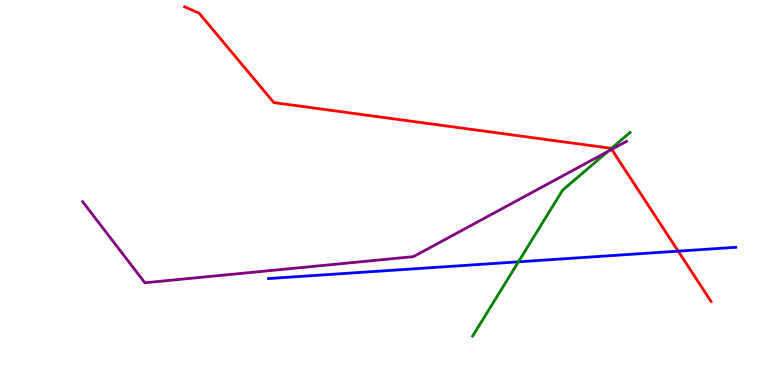[{'lines': ['blue', 'red'], 'intersections': [{'x': 8.75, 'y': 3.48}]}, {'lines': ['green', 'red'], 'intersections': [{'x': 7.89, 'y': 6.14}]}, {'lines': ['purple', 'red'], 'intersections': [{'x': 7.89, 'y': 6.12}]}, {'lines': ['blue', 'green'], 'intersections': [{'x': 6.69, 'y': 3.2}]}, {'lines': ['blue', 'purple'], 'intersections': []}, {'lines': ['green', 'purple'], 'intersections': [{'x': 7.84, 'y': 6.07}]}]